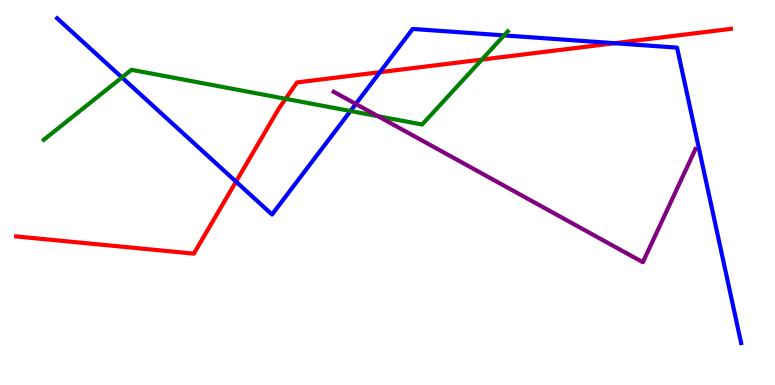[{'lines': ['blue', 'red'], 'intersections': [{'x': 3.05, 'y': 5.28}, {'x': 4.9, 'y': 8.12}, {'x': 7.93, 'y': 8.88}]}, {'lines': ['green', 'red'], 'intersections': [{'x': 3.69, 'y': 7.43}, {'x': 6.22, 'y': 8.45}]}, {'lines': ['purple', 'red'], 'intersections': []}, {'lines': ['blue', 'green'], 'intersections': [{'x': 1.57, 'y': 7.99}, {'x': 4.52, 'y': 7.12}, {'x': 6.5, 'y': 9.08}]}, {'lines': ['blue', 'purple'], 'intersections': [{'x': 4.59, 'y': 7.3}]}, {'lines': ['green', 'purple'], 'intersections': [{'x': 4.88, 'y': 6.98}]}]